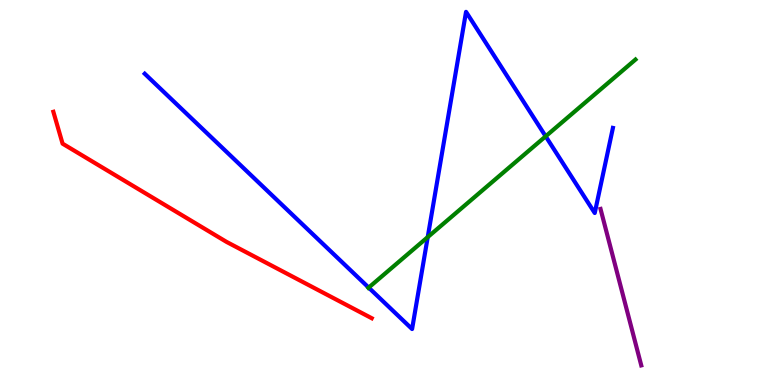[{'lines': ['blue', 'red'], 'intersections': []}, {'lines': ['green', 'red'], 'intersections': []}, {'lines': ['purple', 'red'], 'intersections': []}, {'lines': ['blue', 'green'], 'intersections': [{'x': 4.76, 'y': 2.53}, {'x': 5.52, 'y': 3.84}, {'x': 7.04, 'y': 6.46}]}, {'lines': ['blue', 'purple'], 'intersections': []}, {'lines': ['green', 'purple'], 'intersections': []}]